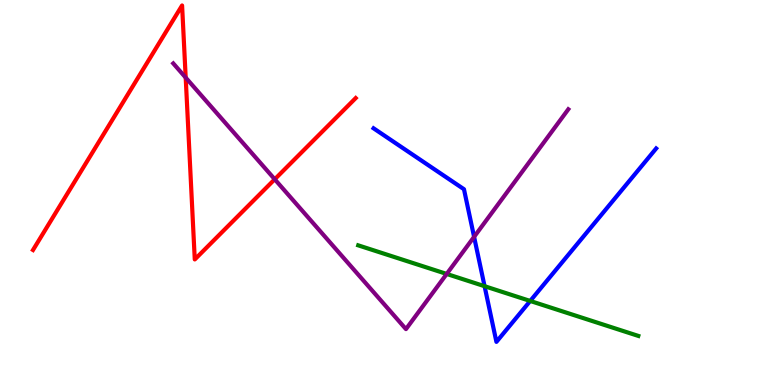[{'lines': ['blue', 'red'], 'intersections': []}, {'lines': ['green', 'red'], 'intersections': []}, {'lines': ['purple', 'red'], 'intersections': [{'x': 2.4, 'y': 7.98}, {'x': 3.54, 'y': 5.34}]}, {'lines': ['blue', 'green'], 'intersections': [{'x': 6.25, 'y': 2.57}, {'x': 6.84, 'y': 2.18}]}, {'lines': ['blue', 'purple'], 'intersections': [{'x': 6.12, 'y': 3.85}]}, {'lines': ['green', 'purple'], 'intersections': [{'x': 5.76, 'y': 2.88}]}]